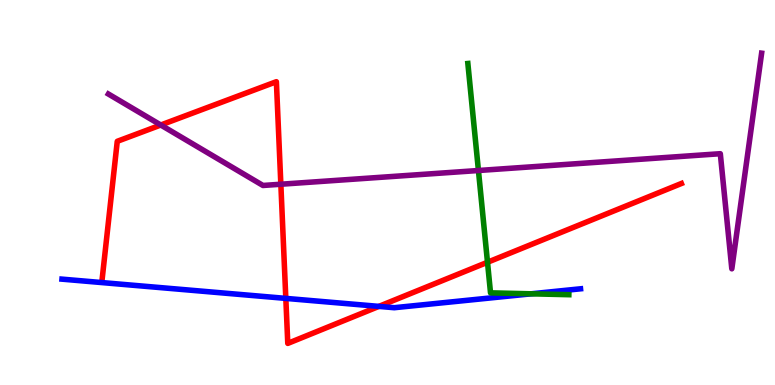[{'lines': ['blue', 'red'], 'intersections': [{'x': 3.69, 'y': 2.25}, {'x': 4.89, 'y': 2.04}]}, {'lines': ['green', 'red'], 'intersections': [{'x': 6.29, 'y': 3.19}]}, {'lines': ['purple', 'red'], 'intersections': [{'x': 2.07, 'y': 6.75}, {'x': 3.62, 'y': 5.21}]}, {'lines': ['blue', 'green'], 'intersections': [{'x': 6.85, 'y': 2.37}]}, {'lines': ['blue', 'purple'], 'intersections': []}, {'lines': ['green', 'purple'], 'intersections': [{'x': 6.17, 'y': 5.57}]}]